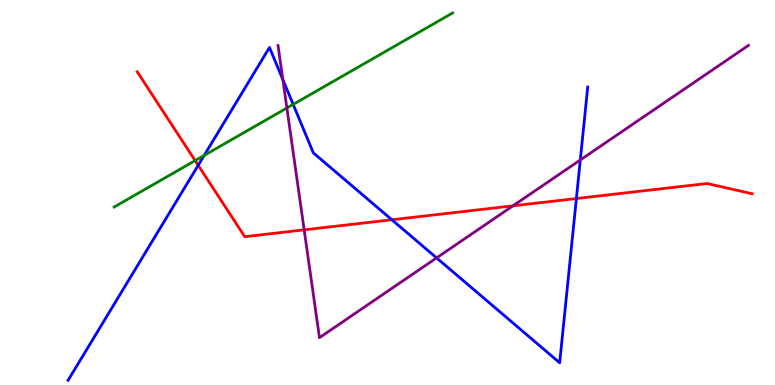[{'lines': ['blue', 'red'], 'intersections': [{'x': 2.56, 'y': 5.71}, {'x': 5.06, 'y': 4.29}, {'x': 7.44, 'y': 4.84}]}, {'lines': ['green', 'red'], 'intersections': [{'x': 2.52, 'y': 5.83}]}, {'lines': ['purple', 'red'], 'intersections': [{'x': 3.92, 'y': 4.03}, {'x': 6.62, 'y': 4.65}]}, {'lines': ['blue', 'green'], 'intersections': [{'x': 2.63, 'y': 5.96}, {'x': 3.78, 'y': 7.29}]}, {'lines': ['blue', 'purple'], 'intersections': [{'x': 3.65, 'y': 7.93}, {'x': 5.63, 'y': 3.3}, {'x': 7.49, 'y': 5.84}]}, {'lines': ['green', 'purple'], 'intersections': [{'x': 3.7, 'y': 7.2}]}]